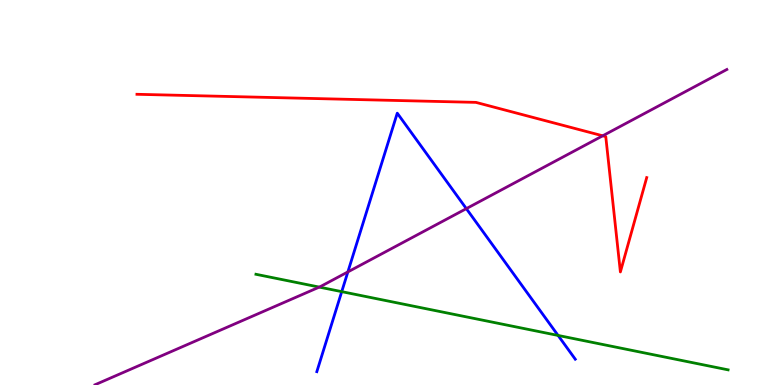[{'lines': ['blue', 'red'], 'intersections': []}, {'lines': ['green', 'red'], 'intersections': []}, {'lines': ['purple', 'red'], 'intersections': [{'x': 7.78, 'y': 6.47}]}, {'lines': ['blue', 'green'], 'intersections': [{'x': 4.41, 'y': 2.42}, {'x': 7.2, 'y': 1.29}]}, {'lines': ['blue', 'purple'], 'intersections': [{'x': 4.49, 'y': 2.94}, {'x': 6.02, 'y': 4.58}]}, {'lines': ['green', 'purple'], 'intersections': [{'x': 4.12, 'y': 2.54}]}]